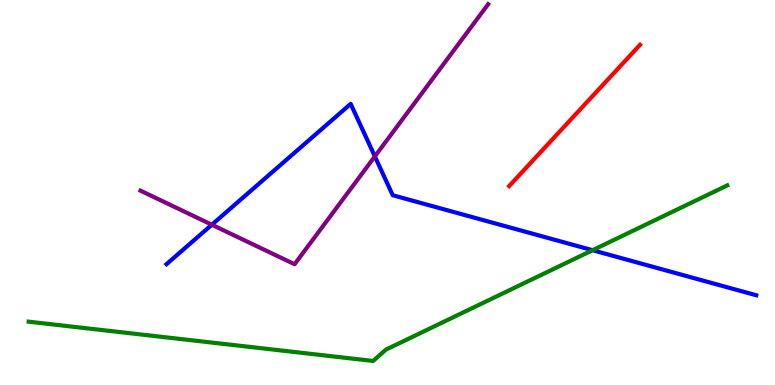[{'lines': ['blue', 'red'], 'intersections': []}, {'lines': ['green', 'red'], 'intersections': []}, {'lines': ['purple', 'red'], 'intersections': []}, {'lines': ['blue', 'green'], 'intersections': [{'x': 7.65, 'y': 3.5}]}, {'lines': ['blue', 'purple'], 'intersections': [{'x': 2.73, 'y': 4.16}, {'x': 4.84, 'y': 5.94}]}, {'lines': ['green', 'purple'], 'intersections': []}]